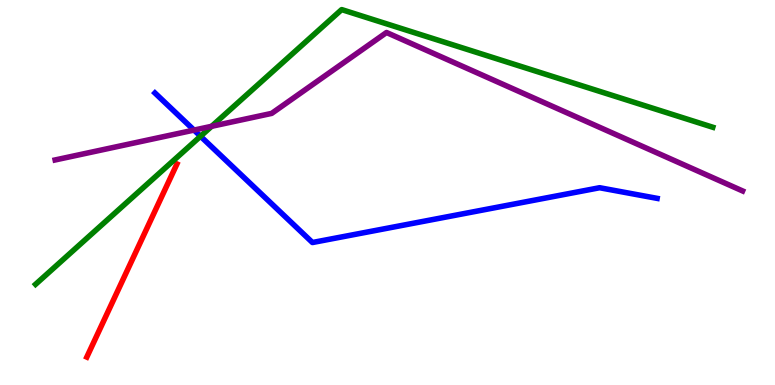[{'lines': ['blue', 'red'], 'intersections': []}, {'lines': ['green', 'red'], 'intersections': []}, {'lines': ['purple', 'red'], 'intersections': []}, {'lines': ['blue', 'green'], 'intersections': [{'x': 2.59, 'y': 6.46}]}, {'lines': ['blue', 'purple'], 'intersections': [{'x': 2.5, 'y': 6.62}]}, {'lines': ['green', 'purple'], 'intersections': [{'x': 2.73, 'y': 6.72}]}]